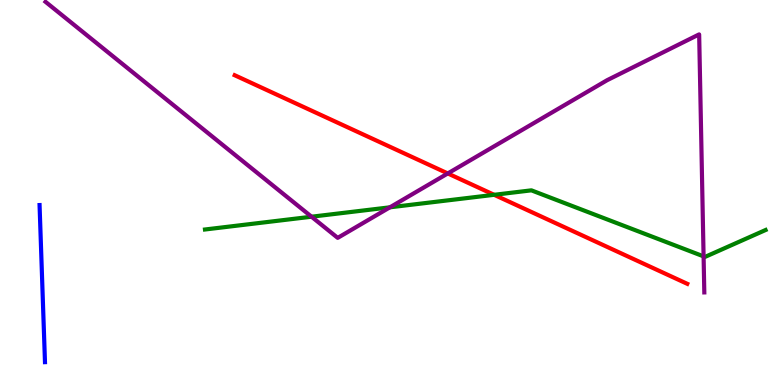[{'lines': ['blue', 'red'], 'intersections': []}, {'lines': ['green', 'red'], 'intersections': [{'x': 6.38, 'y': 4.94}]}, {'lines': ['purple', 'red'], 'intersections': [{'x': 5.78, 'y': 5.49}]}, {'lines': ['blue', 'green'], 'intersections': []}, {'lines': ['blue', 'purple'], 'intersections': []}, {'lines': ['green', 'purple'], 'intersections': [{'x': 4.02, 'y': 4.37}, {'x': 5.03, 'y': 4.62}, {'x': 9.08, 'y': 3.34}]}]